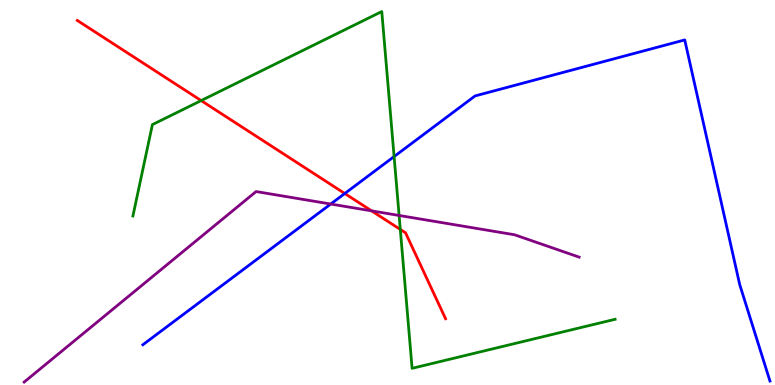[{'lines': ['blue', 'red'], 'intersections': [{'x': 4.45, 'y': 4.97}]}, {'lines': ['green', 'red'], 'intersections': [{'x': 2.6, 'y': 7.39}, {'x': 5.17, 'y': 4.04}]}, {'lines': ['purple', 'red'], 'intersections': [{'x': 4.79, 'y': 4.52}]}, {'lines': ['blue', 'green'], 'intersections': [{'x': 5.09, 'y': 5.93}]}, {'lines': ['blue', 'purple'], 'intersections': [{'x': 4.27, 'y': 4.7}]}, {'lines': ['green', 'purple'], 'intersections': [{'x': 5.15, 'y': 4.4}]}]